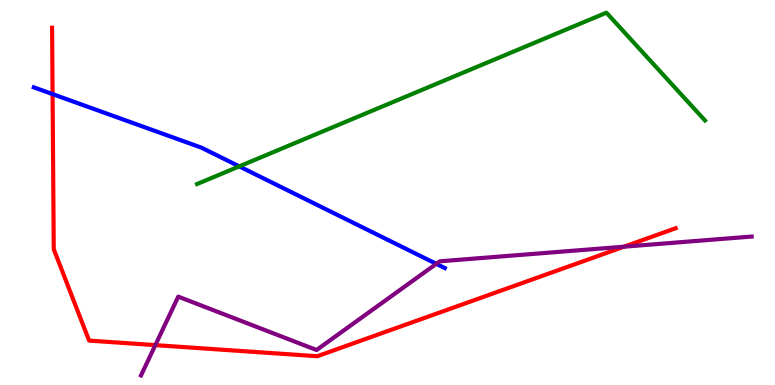[{'lines': ['blue', 'red'], 'intersections': [{'x': 0.678, 'y': 7.56}]}, {'lines': ['green', 'red'], 'intersections': []}, {'lines': ['purple', 'red'], 'intersections': [{'x': 2.0, 'y': 1.04}, {'x': 8.05, 'y': 3.59}]}, {'lines': ['blue', 'green'], 'intersections': [{'x': 3.09, 'y': 5.68}]}, {'lines': ['blue', 'purple'], 'intersections': [{'x': 5.63, 'y': 3.15}]}, {'lines': ['green', 'purple'], 'intersections': []}]